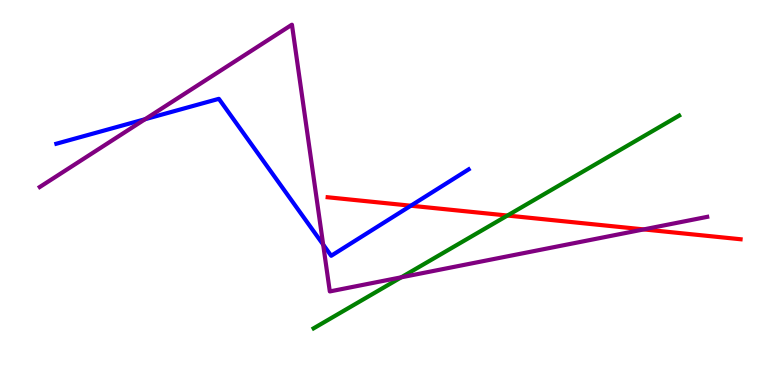[{'lines': ['blue', 'red'], 'intersections': [{'x': 5.3, 'y': 4.66}]}, {'lines': ['green', 'red'], 'intersections': [{'x': 6.55, 'y': 4.4}]}, {'lines': ['purple', 'red'], 'intersections': [{'x': 8.31, 'y': 4.04}]}, {'lines': ['blue', 'green'], 'intersections': []}, {'lines': ['blue', 'purple'], 'intersections': [{'x': 1.87, 'y': 6.9}, {'x': 4.17, 'y': 3.65}]}, {'lines': ['green', 'purple'], 'intersections': [{'x': 5.18, 'y': 2.8}]}]